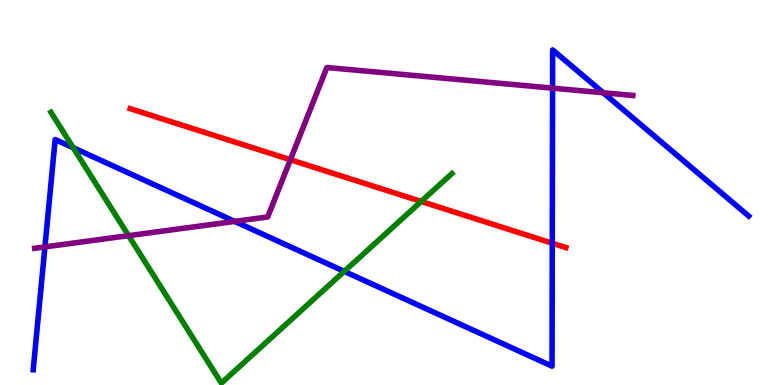[{'lines': ['blue', 'red'], 'intersections': [{'x': 7.13, 'y': 3.68}]}, {'lines': ['green', 'red'], 'intersections': [{'x': 5.43, 'y': 4.77}]}, {'lines': ['purple', 'red'], 'intersections': [{'x': 3.75, 'y': 5.85}]}, {'lines': ['blue', 'green'], 'intersections': [{'x': 0.945, 'y': 6.16}, {'x': 4.44, 'y': 2.95}]}, {'lines': ['blue', 'purple'], 'intersections': [{'x': 0.58, 'y': 3.59}, {'x': 3.03, 'y': 4.25}, {'x': 7.13, 'y': 7.71}, {'x': 7.78, 'y': 7.59}]}, {'lines': ['green', 'purple'], 'intersections': [{'x': 1.66, 'y': 3.88}]}]